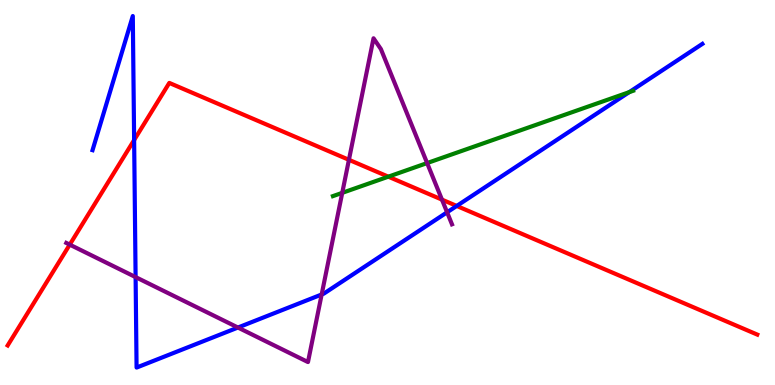[{'lines': ['blue', 'red'], 'intersections': [{'x': 1.73, 'y': 6.36}, {'x': 5.89, 'y': 4.65}]}, {'lines': ['green', 'red'], 'intersections': [{'x': 5.01, 'y': 5.41}]}, {'lines': ['purple', 'red'], 'intersections': [{'x': 0.9, 'y': 3.65}, {'x': 4.5, 'y': 5.85}, {'x': 5.7, 'y': 4.81}]}, {'lines': ['blue', 'green'], 'intersections': [{'x': 8.12, 'y': 7.61}]}, {'lines': ['blue', 'purple'], 'intersections': [{'x': 1.75, 'y': 2.8}, {'x': 3.07, 'y': 1.49}, {'x': 4.15, 'y': 2.35}, {'x': 5.77, 'y': 4.49}]}, {'lines': ['green', 'purple'], 'intersections': [{'x': 4.42, 'y': 4.99}, {'x': 5.51, 'y': 5.76}]}]